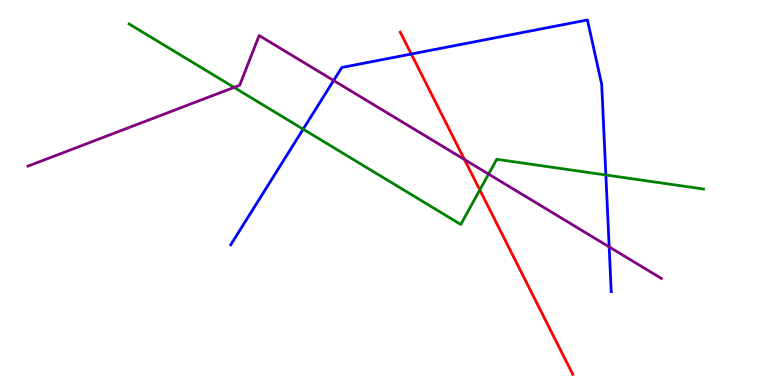[{'lines': ['blue', 'red'], 'intersections': [{'x': 5.31, 'y': 8.6}]}, {'lines': ['green', 'red'], 'intersections': [{'x': 6.19, 'y': 5.07}]}, {'lines': ['purple', 'red'], 'intersections': [{'x': 5.99, 'y': 5.86}]}, {'lines': ['blue', 'green'], 'intersections': [{'x': 3.91, 'y': 6.64}, {'x': 7.82, 'y': 5.45}]}, {'lines': ['blue', 'purple'], 'intersections': [{'x': 4.3, 'y': 7.91}, {'x': 7.86, 'y': 3.59}]}, {'lines': ['green', 'purple'], 'intersections': [{'x': 3.02, 'y': 7.73}, {'x': 6.3, 'y': 5.48}]}]